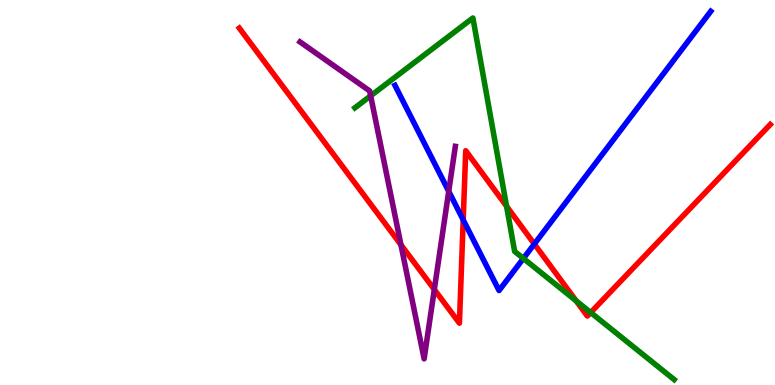[{'lines': ['blue', 'red'], 'intersections': [{'x': 5.98, 'y': 4.29}, {'x': 6.89, 'y': 3.66}]}, {'lines': ['green', 'red'], 'intersections': [{'x': 6.54, 'y': 4.64}, {'x': 7.43, 'y': 2.19}, {'x': 7.62, 'y': 1.88}]}, {'lines': ['purple', 'red'], 'intersections': [{'x': 5.17, 'y': 3.64}, {'x': 5.6, 'y': 2.48}]}, {'lines': ['blue', 'green'], 'intersections': [{'x': 6.75, 'y': 3.29}]}, {'lines': ['blue', 'purple'], 'intersections': [{'x': 5.79, 'y': 5.03}]}, {'lines': ['green', 'purple'], 'intersections': [{'x': 4.78, 'y': 7.51}]}]